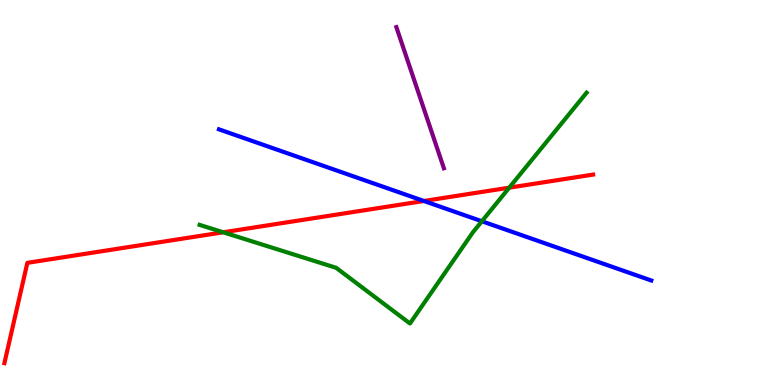[{'lines': ['blue', 'red'], 'intersections': [{'x': 5.47, 'y': 4.78}]}, {'lines': ['green', 'red'], 'intersections': [{'x': 2.88, 'y': 3.97}, {'x': 6.57, 'y': 5.13}]}, {'lines': ['purple', 'red'], 'intersections': []}, {'lines': ['blue', 'green'], 'intersections': [{'x': 6.22, 'y': 4.25}]}, {'lines': ['blue', 'purple'], 'intersections': []}, {'lines': ['green', 'purple'], 'intersections': []}]